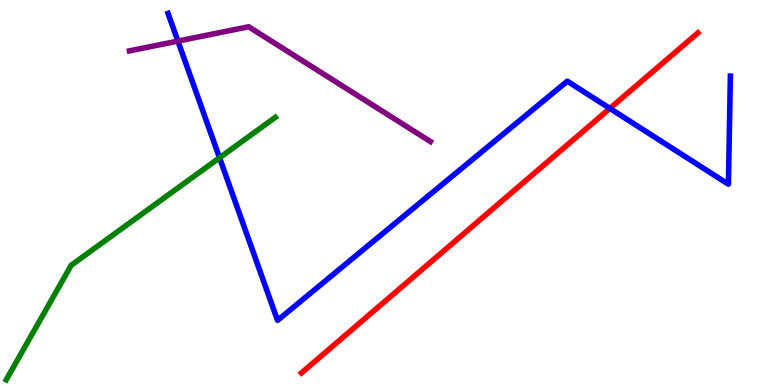[{'lines': ['blue', 'red'], 'intersections': [{'x': 7.87, 'y': 7.18}]}, {'lines': ['green', 'red'], 'intersections': []}, {'lines': ['purple', 'red'], 'intersections': []}, {'lines': ['blue', 'green'], 'intersections': [{'x': 2.83, 'y': 5.9}]}, {'lines': ['blue', 'purple'], 'intersections': [{'x': 2.3, 'y': 8.93}]}, {'lines': ['green', 'purple'], 'intersections': []}]